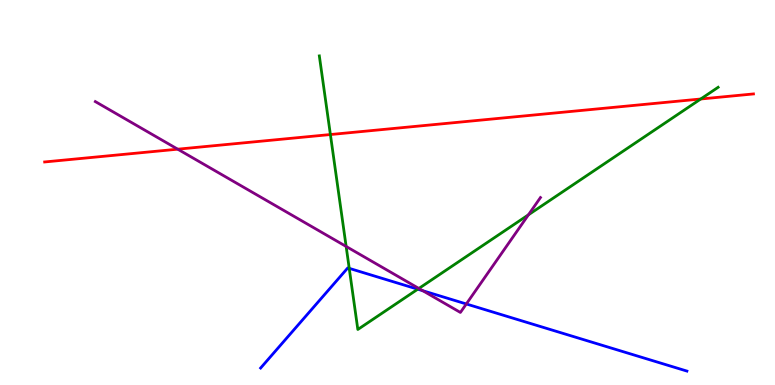[{'lines': ['blue', 'red'], 'intersections': []}, {'lines': ['green', 'red'], 'intersections': [{'x': 4.26, 'y': 6.51}, {'x': 9.04, 'y': 7.43}]}, {'lines': ['purple', 'red'], 'intersections': [{'x': 2.29, 'y': 6.12}]}, {'lines': ['blue', 'green'], 'intersections': [{'x': 4.51, 'y': 3.03}, {'x': 5.39, 'y': 2.49}]}, {'lines': ['blue', 'purple'], 'intersections': [{'x': 5.46, 'y': 2.45}, {'x': 6.02, 'y': 2.1}]}, {'lines': ['green', 'purple'], 'intersections': [{'x': 4.47, 'y': 3.6}, {'x': 5.4, 'y': 2.51}, {'x': 6.82, 'y': 4.42}]}]